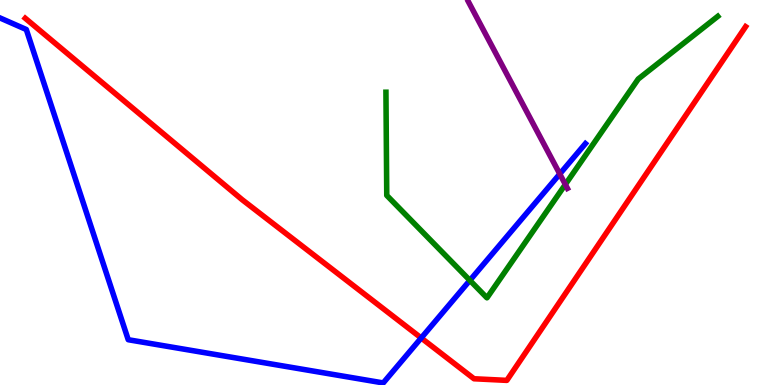[{'lines': ['blue', 'red'], 'intersections': [{'x': 5.43, 'y': 1.22}]}, {'lines': ['green', 'red'], 'intersections': []}, {'lines': ['purple', 'red'], 'intersections': []}, {'lines': ['blue', 'green'], 'intersections': [{'x': 6.06, 'y': 2.72}]}, {'lines': ['blue', 'purple'], 'intersections': [{'x': 7.22, 'y': 5.48}]}, {'lines': ['green', 'purple'], 'intersections': [{'x': 7.29, 'y': 5.21}]}]